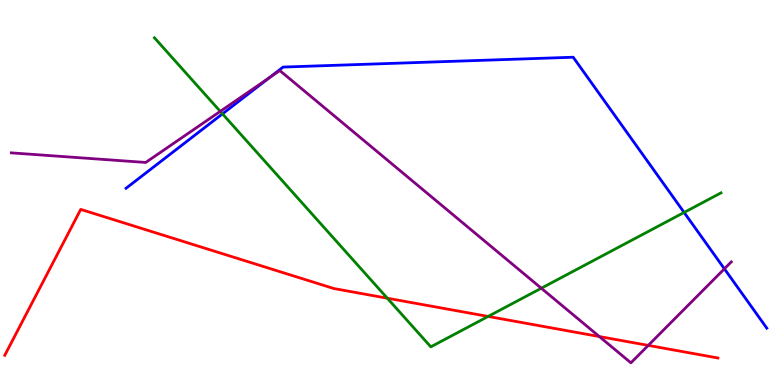[{'lines': ['blue', 'red'], 'intersections': []}, {'lines': ['green', 'red'], 'intersections': [{'x': 5.0, 'y': 2.25}, {'x': 6.3, 'y': 1.78}]}, {'lines': ['purple', 'red'], 'intersections': [{'x': 7.73, 'y': 1.26}, {'x': 8.36, 'y': 1.03}]}, {'lines': ['blue', 'green'], 'intersections': [{'x': 2.87, 'y': 7.04}, {'x': 8.83, 'y': 4.48}]}, {'lines': ['blue', 'purple'], 'intersections': [{'x': 3.47, 'y': 7.97}, {'x': 9.35, 'y': 3.02}]}, {'lines': ['green', 'purple'], 'intersections': [{'x': 2.84, 'y': 7.11}, {'x': 6.98, 'y': 2.51}]}]